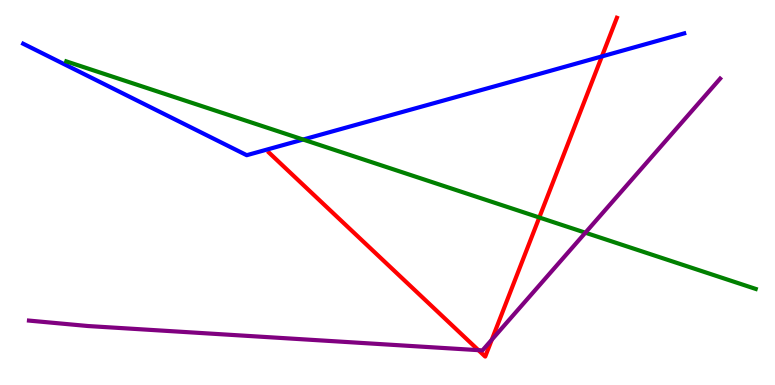[{'lines': ['blue', 'red'], 'intersections': [{'x': 7.77, 'y': 8.53}]}, {'lines': ['green', 'red'], 'intersections': [{'x': 6.96, 'y': 4.35}]}, {'lines': ['purple', 'red'], 'intersections': [{'x': 6.17, 'y': 0.905}, {'x': 6.35, 'y': 1.18}]}, {'lines': ['blue', 'green'], 'intersections': [{'x': 3.91, 'y': 6.38}]}, {'lines': ['blue', 'purple'], 'intersections': []}, {'lines': ['green', 'purple'], 'intersections': [{'x': 7.55, 'y': 3.96}]}]